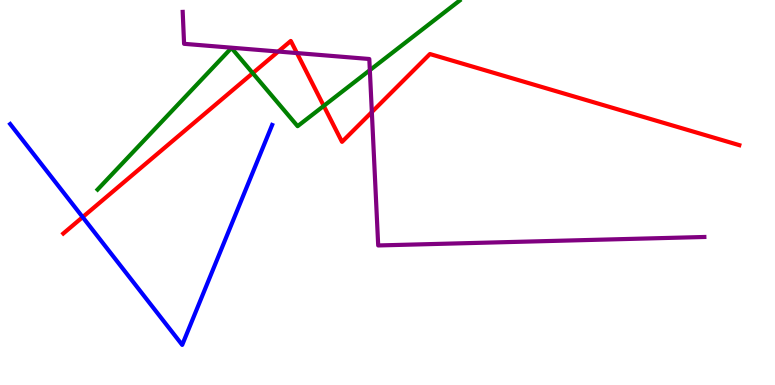[{'lines': ['blue', 'red'], 'intersections': [{'x': 1.07, 'y': 4.36}]}, {'lines': ['green', 'red'], 'intersections': [{'x': 3.26, 'y': 8.1}, {'x': 4.18, 'y': 7.25}]}, {'lines': ['purple', 'red'], 'intersections': [{'x': 3.59, 'y': 8.66}, {'x': 3.83, 'y': 8.62}, {'x': 4.8, 'y': 7.09}]}, {'lines': ['blue', 'green'], 'intersections': []}, {'lines': ['blue', 'purple'], 'intersections': []}, {'lines': ['green', 'purple'], 'intersections': [{'x': 4.77, 'y': 8.18}]}]